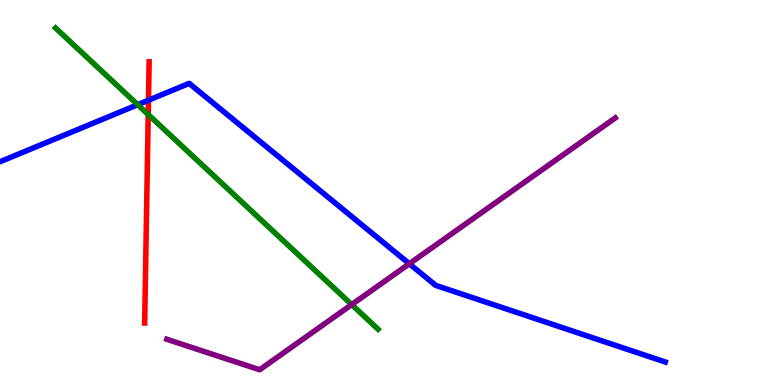[{'lines': ['blue', 'red'], 'intersections': [{'x': 1.92, 'y': 7.4}]}, {'lines': ['green', 'red'], 'intersections': [{'x': 1.91, 'y': 7.02}]}, {'lines': ['purple', 'red'], 'intersections': []}, {'lines': ['blue', 'green'], 'intersections': [{'x': 1.78, 'y': 7.28}]}, {'lines': ['blue', 'purple'], 'intersections': [{'x': 5.28, 'y': 3.15}]}, {'lines': ['green', 'purple'], 'intersections': [{'x': 4.54, 'y': 2.09}]}]